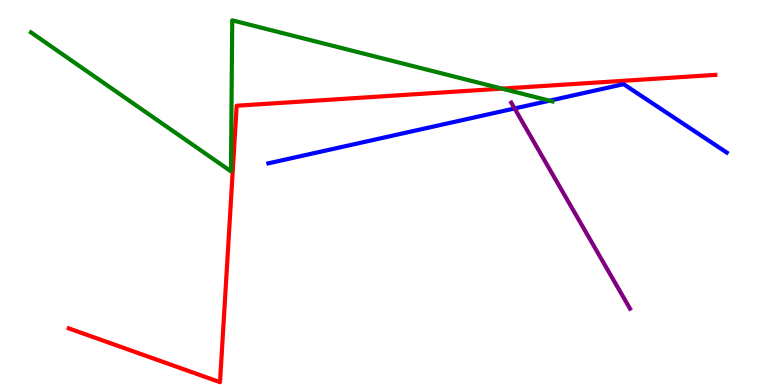[{'lines': ['blue', 'red'], 'intersections': []}, {'lines': ['green', 'red'], 'intersections': [{'x': 6.48, 'y': 7.7}]}, {'lines': ['purple', 'red'], 'intersections': []}, {'lines': ['blue', 'green'], 'intersections': [{'x': 7.09, 'y': 7.39}]}, {'lines': ['blue', 'purple'], 'intersections': [{'x': 6.64, 'y': 7.18}]}, {'lines': ['green', 'purple'], 'intersections': []}]